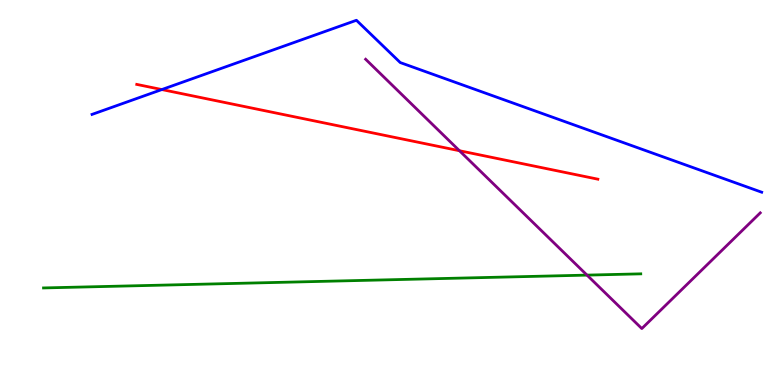[{'lines': ['blue', 'red'], 'intersections': [{'x': 2.09, 'y': 7.67}]}, {'lines': ['green', 'red'], 'intersections': []}, {'lines': ['purple', 'red'], 'intersections': [{'x': 5.93, 'y': 6.08}]}, {'lines': ['blue', 'green'], 'intersections': []}, {'lines': ['blue', 'purple'], 'intersections': []}, {'lines': ['green', 'purple'], 'intersections': [{'x': 7.57, 'y': 2.85}]}]